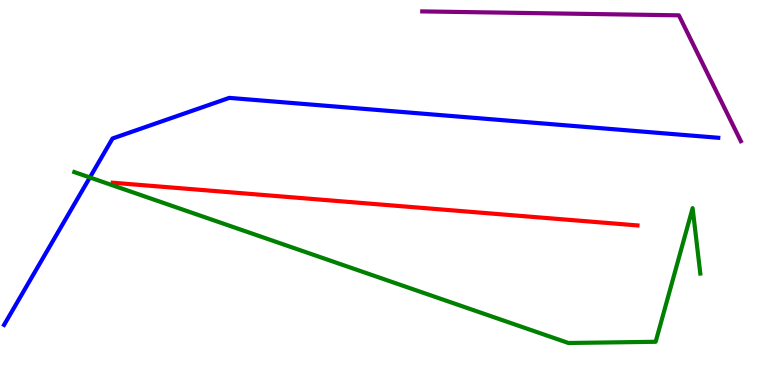[{'lines': ['blue', 'red'], 'intersections': []}, {'lines': ['green', 'red'], 'intersections': []}, {'lines': ['purple', 'red'], 'intersections': []}, {'lines': ['blue', 'green'], 'intersections': [{'x': 1.16, 'y': 5.39}]}, {'lines': ['blue', 'purple'], 'intersections': []}, {'lines': ['green', 'purple'], 'intersections': []}]